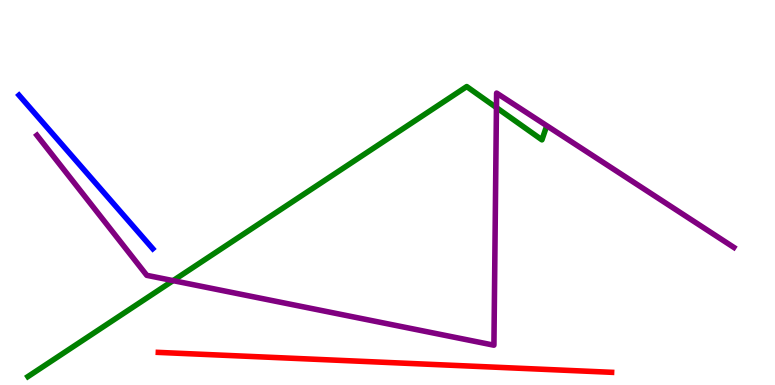[{'lines': ['blue', 'red'], 'intersections': []}, {'lines': ['green', 'red'], 'intersections': []}, {'lines': ['purple', 'red'], 'intersections': []}, {'lines': ['blue', 'green'], 'intersections': []}, {'lines': ['blue', 'purple'], 'intersections': []}, {'lines': ['green', 'purple'], 'intersections': [{'x': 2.23, 'y': 2.71}, {'x': 6.41, 'y': 7.2}]}]